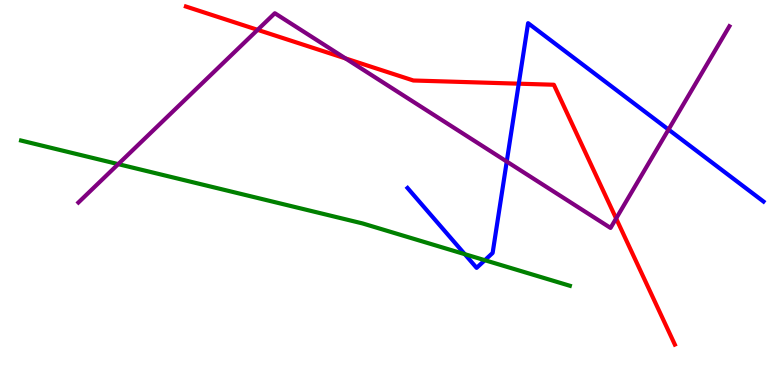[{'lines': ['blue', 'red'], 'intersections': [{'x': 6.69, 'y': 7.83}]}, {'lines': ['green', 'red'], 'intersections': []}, {'lines': ['purple', 'red'], 'intersections': [{'x': 3.32, 'y': 9.23}, {'x': 4.46, 'y': 8.48}, {'x': 7.95, 'y': 4.33}]}, {'lines': ['blue', 'green'], 'intersections': [{'x': 6.0, 'y': 3.4}, {'x': 6.26, 'y': 3.24}]}, {'lines': ['blue', 'purple'], 'intersections': [{'x': 6.54, 'y': 5.8}, {'x': 8.63, 'y': 6.63}]}, {'lines': ['green', 'purple'], 'intersections': [{'x': 1.53, 'y': 5.74}]}]